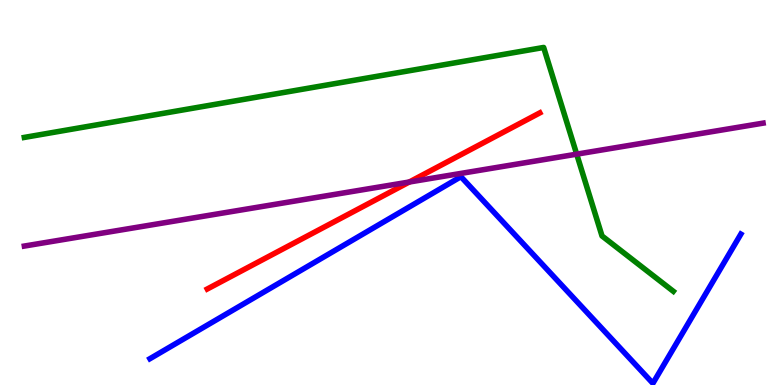[{'lines': ['blue', 'red'], 'intersections': []}, {'lines': ['green', 'red'], 'intersections': []}, {'lines': ['purple', 'red'], 'intersections': [{'x': 5.28, 'y': 5.27}]}, {'lines': ['blue', 'green'], 'intersections': []}, {'lines': ['blue', 'purple'], 'intersections': []}, {'lines': ['green', 'purple'], 'intersections': [{'x': 7.44, 'y': 6.0}]}]